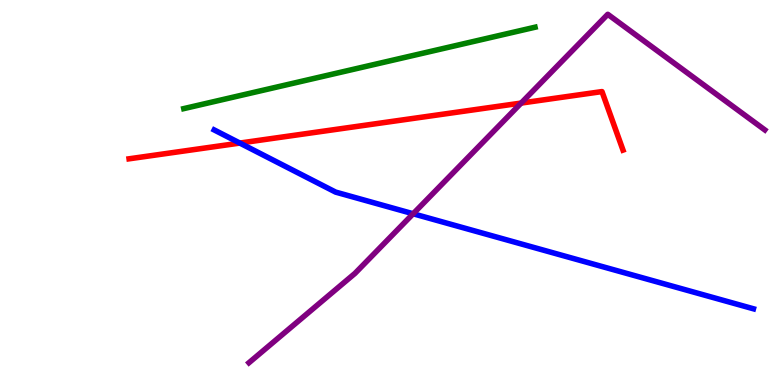[{'lines': ['blue', 'red'], 'intersections': [{'x': 3.09, 'y': 6.28}]}, {'lines': ['green', 'red'], 'intersections': []}, {'lines': ['purple', 'red'], 'intersections': [{'x': 6.72, 'y': 7.32}]}, {'lines': ['blue', 'green'], 'intersections': []}, {'lines': ['blue', 'purple'], 'intersections': [{'x': 5.33, 'y': 4.45}]}, {'lines': ['green', 'purple'], 'intersections': []}]